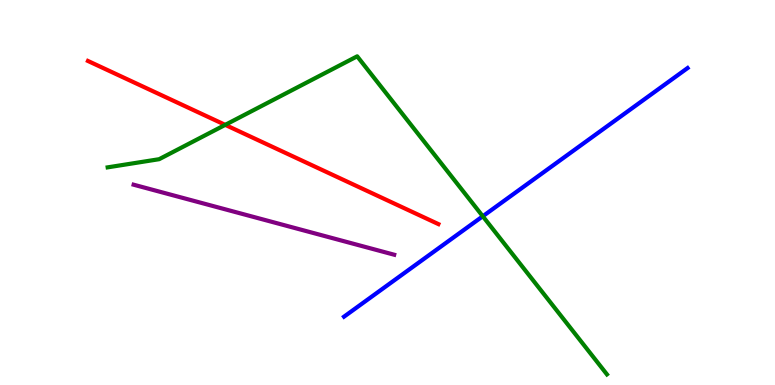[{'lines': ['blue', 'red'], 'intersections': []}, {'lines': ['green', 'red'], 'intersections': [{'x': 2.91, 'y': 6.76}]}, {'lines': ['purple', 'red'], 'intersections': []}, {'lines': ['blue', 'green'], 'intersections': [{'x': 6.23, 'y': 4.38}]}, {'lines': ['blue', 'purple'], 'intersections': []}, {'lines': ['green', 'purple'], 'intersections': []}]